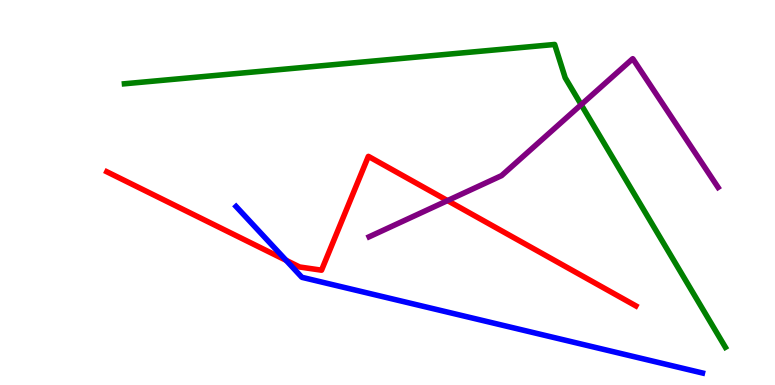[{'lines': ['blue', 'red'], 'intersections': [{'x': 3.69, 'y': 3.24}]}, {'lines': ['green', 'red'], 'intersections': []}, {'lines': ['purple', 'red'], 'intersections': [{'x': 5.77, 'y': 4.79}]}, {'lines': ['blue', 'green'], 'intersections': []}, {'lines': ['blue', 'purple'], 'intersections': []}, {'lines': ['green', 'purple'], 'intersections': [{'x': 7.5, 'y': 7.28}]}]